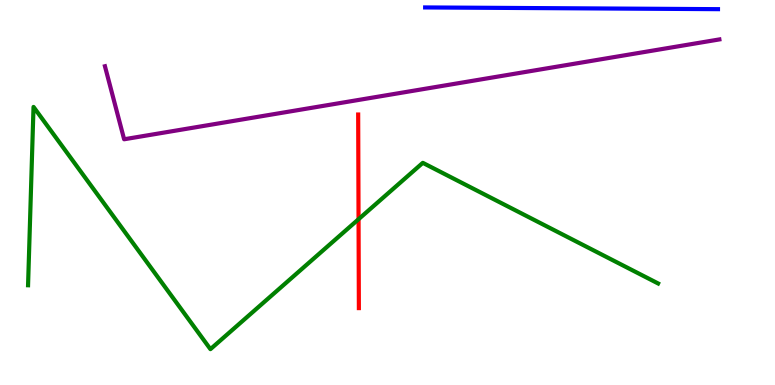[{'lines': ['blue', 'red'], 'intersections': []}, {'lines': ['green', 'red'], 'intersections': [{'x': 4.63, 'y': 4.31}]}, {'lines': ['purple', 'red'], 'intersections': []}, {'lines': ['blue', 'green'], 'intersections': []}, {'lines': ['blue', 'purple'], 'intersections': []}, {'lines': ['green', 'purple'], 'intersections': []}]